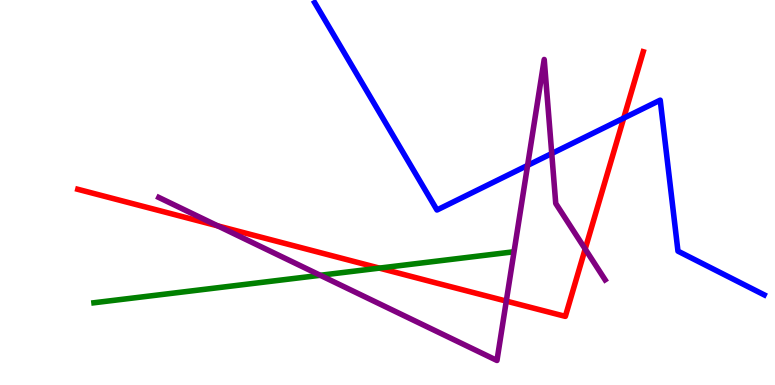[{'lines': ['blue', 'red'], 'intersections': [{'x': 8.05, 'y': 6.93}]}, {'lines': ['green', 'red'], 'intersections': [{'x': 4.89, 'y': 3.04}]}, {'lines': ['purple', 'red'], 'intersections': [{'x': 2.81, 'y': 4.13}, {'x': 6.53, 'y': 2.18}, {'x': 7.55, 'y': 3.53}]}, {'lines': ['blue', 'green'], 'intersections': []}, {'lines': ['blue', 'purple'], 'intersections': [{'x': 6.81, 'y': 5.7}, {'x': 7.12, 'y': 6.01}]}, {'lines': ['green', 'purple'], 'intersections': [{'x': 4.13, 'y': 2.85}]}]